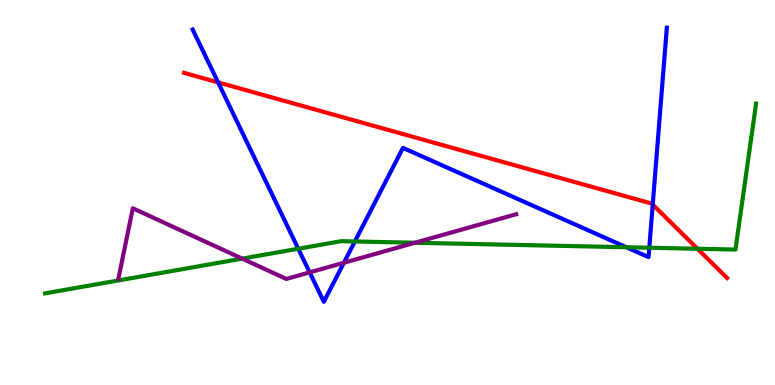[{'lines': ['blue', 'red'], 'intersections': [{'x': 2.81, 'y': 7.86}, {'x': 8.42, 'y': 4.69}]}, {'lines': ['green', 'red'], 'intersections': [{'x': 9.0, 'y': 3.54}]}, {'lines': ['purple', 'red'], 'intersections': []}, {'lines': ['blue', 'green'], 'intersections': [{'x': 3.85, 'y': 3.54}, {'x': 4.58, 'y': 3.73}, {'x': 8.08, 'y': 3.58}, {'x': 8.38, 'y': 3.57}]}, {'lines': ['blue', 'purple'], 'intersections': [{'x': 4.0, 'y': 2.93}, {'x': 4.44, 'y': 3.18}]}, {'lines': ['green', 'purple'], 'intersections': [{'x': 3.12, 'y': 3.28}, {'x': 5.35, 'y': 3.69}]}]